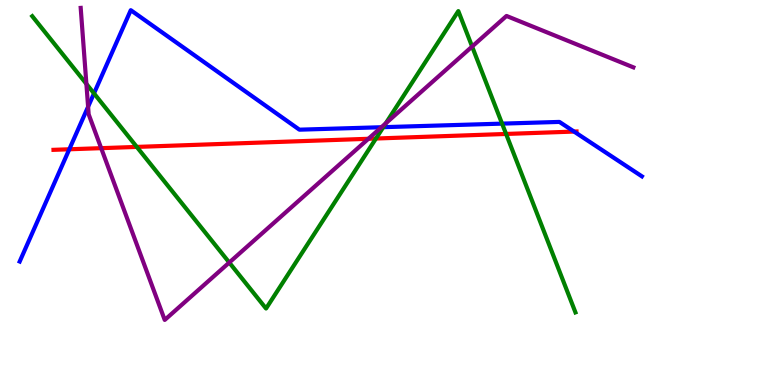[{'lines': ['blue', 'red'], 'intersections': [{'x': 0.894, 'y': 6.12}, {'x': 7.41, 'y': 6.58}]}, {'lines': ['green', 'red'], 'intersections': [{'x': 1.77, 'y': 6.18}, {'x': 4.85, 'y': 6.4}, {'x': 6.53, 'y': 6.52}]}, {'lines': ['purple', 'red'], 'intersections': [{'x': 1.31, 'y': 6.15}, {'x': 4.75, 'y': 6.4}]}, {'lines': ['blue', 'green'], 'intersections': [{'x': 1.21, 'y': 7.57}, {'x': 4.95, 'y': 6.7}, {'x': 6.48, 'y': 6.79}]}, {'lines': ['blue', 'purple'], 'intersections': [{'x': 1.14, 'y': 7.23}, {'x': 4.92, 'y': 6.7}]}, {'lines': ['green', 'purple'], 'intersections': [{'x': 1.11, 'y': 7.82}, {'x': 2.96, 'y': 3.18}, {'x': 4.98, 'y': 6.8}, {'x': 6.09, 'y': 8.79}]}]